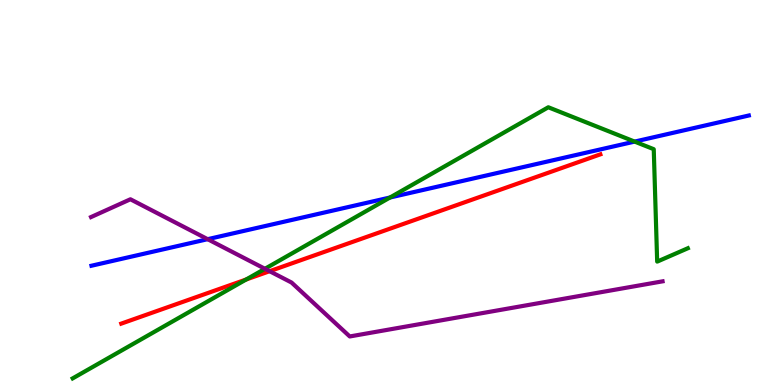[{'lines': ['blue', 'red'], 'intersections': []}, {'lines': ['green', 'red'], 'intersections': [{'x': 3.18, 'y': 2.74}]}, {'lines': ['purple', 'red'], 'intersections': [{'x': 3.48, 'y': 2.96}]}, {'lines': ['blue', 'green'], 'intersections': [{'x': 5.03, 'y': 4.87}, {'x': 8.19, 'y': 6.32}]}, {'lines': ['blue', 'purple'], 'intersections': [{'x': 2.68, 'y': 3.79}]}, {'lines': ['green', 'purple'], 'intersections': [{'x': 3.42, 'y': 3.02}]}]